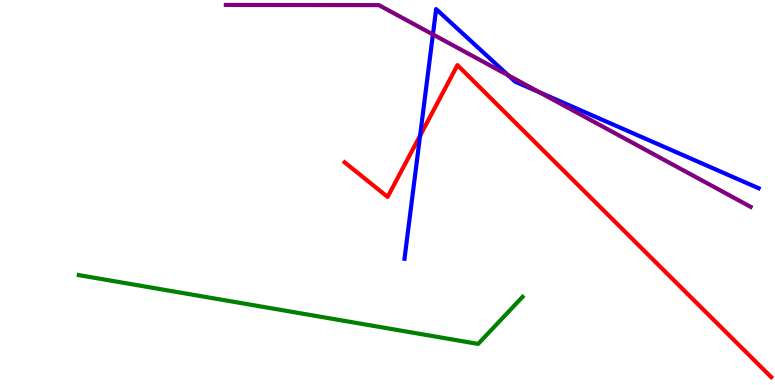[{'lines': ['blue', 'red'], 'intersections': [{'x': 5.42, 'y': 6.48}]}, {'lines': ['green', 'red'], 'intersections': []}, {'lines': ['purple', 'red'], 'intersections': []}, {'lines': ['blue', 'green'], 'intersections': []}, {'lines': ['blue', 'purple'], 'intersections': [{'x': 5.59, 'y': 9.11}, {'x': 6.56, 'y': 8.04}, {'x': 6.96, 'y': 7.6}]}, {'lines': ['green', 'purple'], 'intersections': []}]